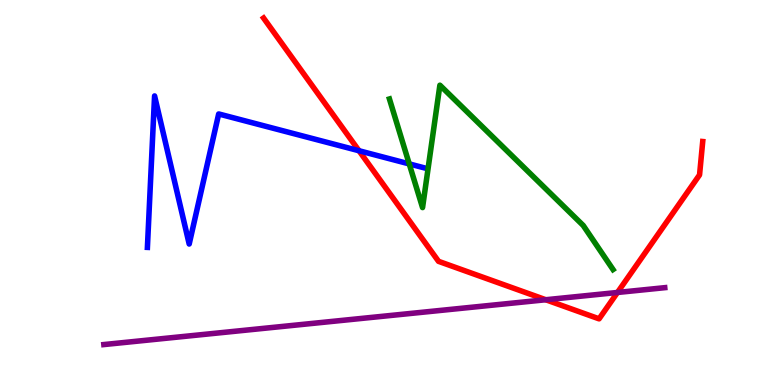[{'lines': ['blue', 'red'], 'intersections': [{'x': 4.63, 'y': 6.08}]}, {'lines': ['green', 'red'], 'intersections': []}, {'lines': ['purple', 'red'], 'intersections': [{'x': 7.04, 'y': 2.21}, {'x': 7.97, 'y': 2.4}]}, {'lines': ['blue', 'green'], 'intersections': [{'x': 5.28, 'y': 5.74}]}, {'lines': ['blue', 'purple'], 'intersections': []}, {'lines': ['green', 'purple'], 'intersections': []}]